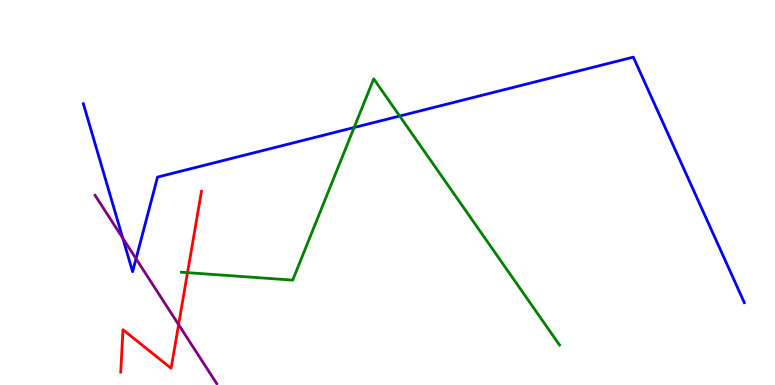[{'lines': ['blue', 'red'], 'intersections': []}, {'lines': ['green', 'red'], 'intersections': [{'x': 2.42, 'y': 2.92}]}, {'lines': ['purple', 'red'], 'intersections': [{'x': 2.3, 'y': 1.57}]}, {'lines': ['blue', 'green'], 'intersections': [{'x': 4.57, 'y': 6.69}, {'x': 5.16, 'y': 6.99}]}, {'lines': ['blue', 'purple'], 'intersections': [{'x': 1.58, 'y': 3.81}, {'x': 1.76, 'y': 3.28}]}, {'lines': ['green', 'purple'], 'intersections': []}]